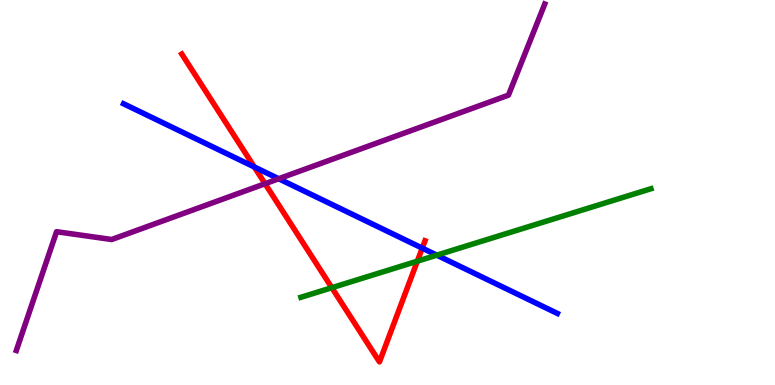[{'lines': ['blue', 'red'], 'intersections': [{'x': 3.28, 'y': 5.66}, {'x': 5.45, 'y': 3.56}]}, {'lines': ['green', 'red'], 'intersections': [{'x': 4.28, 'y': 2.53}, {'x': 5.39, 'y': 3.22}]}, {'lines': ['purple', 'red'], 'intersections': [{'x': 3.42, 'y': 5.23}]}, {'lines': ['blue', 'green'], 'intersections': [{'x': 5.64, 'y': 3.37}]}, {'lines': ['blue', 'purple'], 'intersections': [{'x': 3.6, 'y': 5.36}]}, {'lines': ['green', 'purple'], 'intersections': []}]